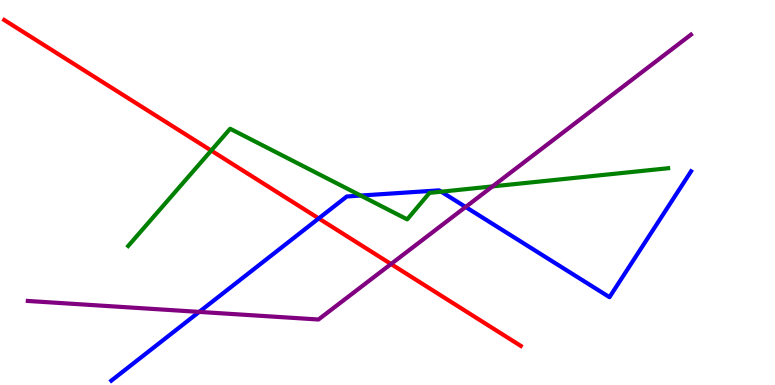[{'lines': ['blue', 'red'], 'intersections': [{'x': 4.11, 'y': 4.33}]}, {'lines': ['green', 'red'], 'intersections': [{'x': 2.73, 'y': 6.09}]}, {'lines': ['purple', 'red'], 'intersections': [{'x': 5.05, 'y': 3.14}]}, {'lines': ['blue', 'green'], 'intersections': [{'x': 4.65, 'y': 4.92}, {'x': 5.69, 'y': 5.02}]}, {'lines': ['blue', 'purple'], 'intersections': [{'x': 2.57, 'y': 1.9}, {'x': 6.01, 'y': 4.62}]}, {'lines': ['green', 'purple'], 'intersections': [{'x': 6.36, 'y': 5.16}]}]